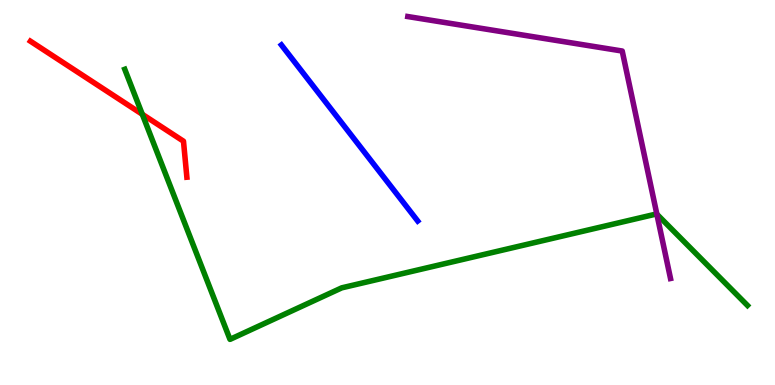[{'lines': ['blue', 'red'], 'intersections': []}, {'lines': ['green', 'red'], 'intersections': [{'x': 1.84, 'y': 7.03}]}, {'lines': ['purple', 'red'], 'intersections': []}, {'lines': ['blue', 'green'], 'intersections': []}, {'lines': ['blue', 'purple'], 'intersections': []}, {'lines': ['green', 'purple'], 'intersections': [{'x': 8.48, 'y': 4.44}]}]